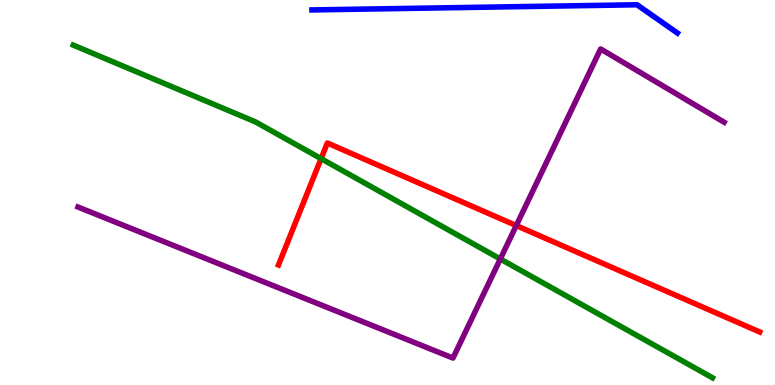[{'lines': ['blue', 'red'], 'intersections': []}, {'lines': ['green', 'red'], 'intersections': [{'x': 4.14, 'y': 5.88}]}, {'lines': ['purple', 'red'], 'intersections': [{'x': 6.66, 'y': 4.14}]}, {'lines': ['blue', 'green'], 'intersections': []}, {'lines': ['blue', 'purple'], 'intersections': []}, {'lines': ['green', 'purple'], 'intersections': [{'x': 6.46, 'y': 3.27}]}]